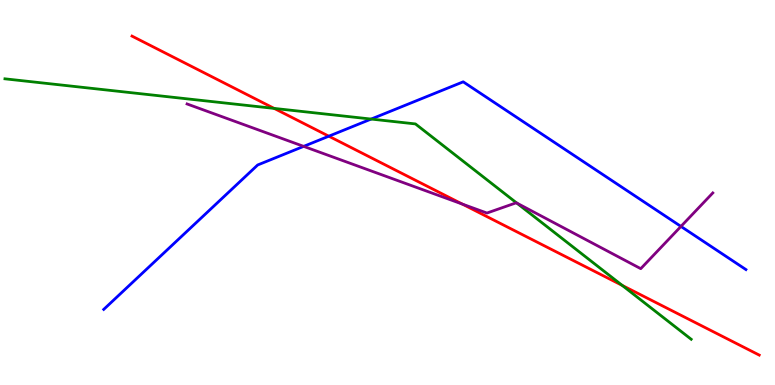[{'lines': ['blue', 'red'], 'intersections': [{'x': 4.24, 'y': 6.46}]}, {'lines': ['green', 'red'], 'intersections': [{'x': 3.54, 'y': 7.18}, {'x': 8.03, 'y': 2.59}]}, {'lines': ['purple', 'red'], 'intersections': [{'x': 5.96, 'y': 4.7}]}, {'lines': ['blue', 'green'], 'intersections': [{'x': 4.79, 'y': 6.91}]}, {'lines': ['blue', 'purple'], 'intersections': [{'x': 3.92, 'y': 6.2}, {'x': 8.79, 'y': 4.12}]}, {'lines': ['green', 'purple'], 'intersections': [{'x': 6.67, 'y': 4.73}]}]